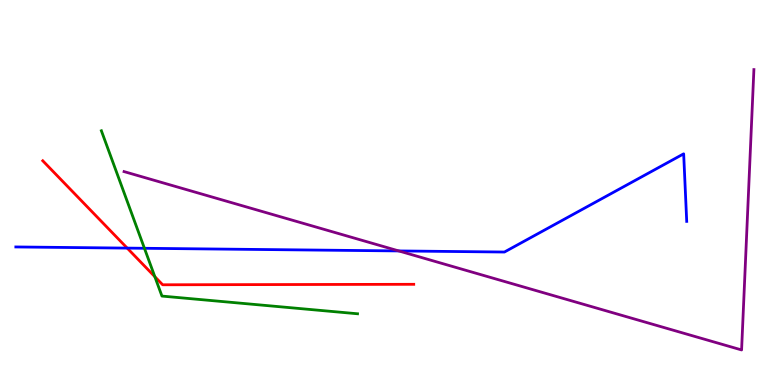[{'lines': ['blue', 'red'], 'intersections': [{'x': 1.64, 'y': 3.56}]}, {'lines': ['green', 'red'], 'intersections': [{'x': 2.0, 'y': 2.81}]}, {'lines': ['purple', 'red'], 'intersections': []}, {'lines': ['blue', 'green'], 'intersections': [{'x': 1.86, 'y': 3.55}]}, {'lines': ['blue', 'purple'], 'intersections': [{'x': 5.15, 'y': 3.48}]}, {'lines': ['green', 'purple'], 'intersections': []}]